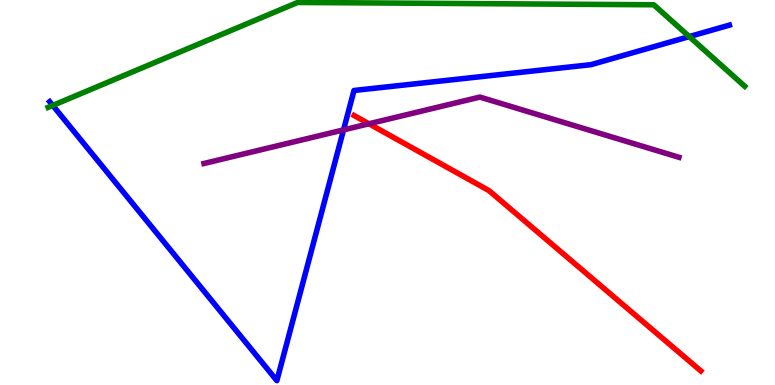[{'lines': ['blue', 'red'], 'intersections': []}, {'lines': ['green', 'red'], 'intersections': []}, {'lines': ['purple', 'red'], 'intersections': [{'x': 4.76, 'y': 6.79}]}, {'lines': ['blue', 'green'], 'intersections': [{'x': 0.681, 'y': 7.26}, {'x': 8.89, 'y': 9.05}]}, {'lines': ['blue', 'purple'], 'intersections': [{'x': 4.43, 'y': 6.63}]}, {'lines': ['green', 'purple'], 'intersections': []}]